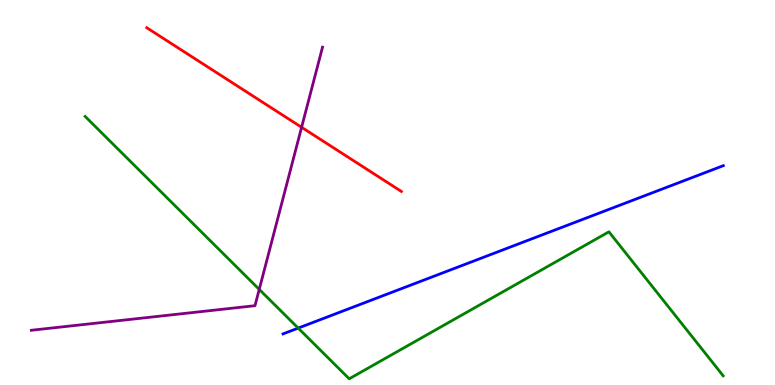[{'lines': ['blue', 'red'], 'intersections': []}, {'lines': ['green', 'red'], 'intersections': []}, {'lines': ['purple', 'red'], 'intersections': [{'x': 3.89, 'y': 6.69}]}, {'lines': ['blue', 'green'], 'intersections': [{'x': 3.85, 'y': 1.48}]}, {'lines': ['blue', 'purple'], 'intersections': []}, {'lines': ['green', 'purple'], 'intersections': [{'x': 3.35, 'y': 2.48}]}]